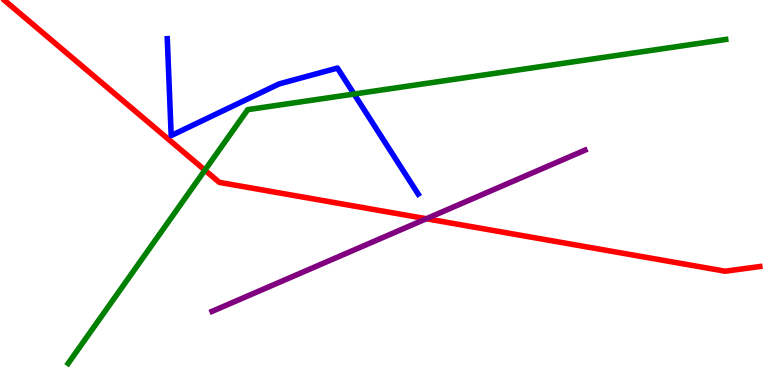[{'lines': ['blue', 'red'], 'intersections': []}, {'lines': ['green', 'red'], 'intersections': [{'x': 2.64, 'y': 5.58}]}, {'lines': ['purple', 'red'], 'intersections': [{'x': 5.5, 'y': 4.32}]}, {'lines': ['blue', 'green'], 'intersections': [{'x': 4.57, 'y': 7.56}]}, {'lines': ['blue', 'purple'], 'intersections': []}, {'lines': ['green', 'purple'], 'intersections': []}]